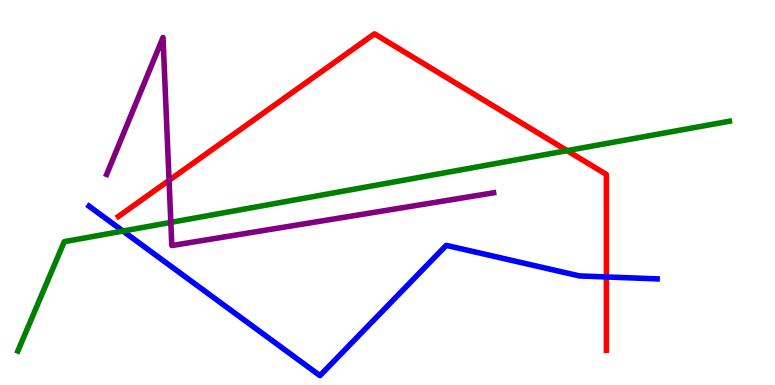[{'lines': ['blue', 'red'], 'intersections': [{'x': 7.82, 'y': 2.81}]}, {'lines': ['green', 'red'], 'intersections': [{'x': 7.32, 'y': 6.09}]}, {'lines': ['purple', 'red'], 'intersections': [{'x': 2.18, 'y': 5.32}]}, {'lines': ['blue', 'green'], 'intersections': [{'x': 1.59, 'y': 4.0}]}, {'lines': ['blue', 'purple'], 'intersections': []}, {'lines': ['green', 'purple'], 'intersections': [{'x': 2.2, 'y': 4.22}]}]